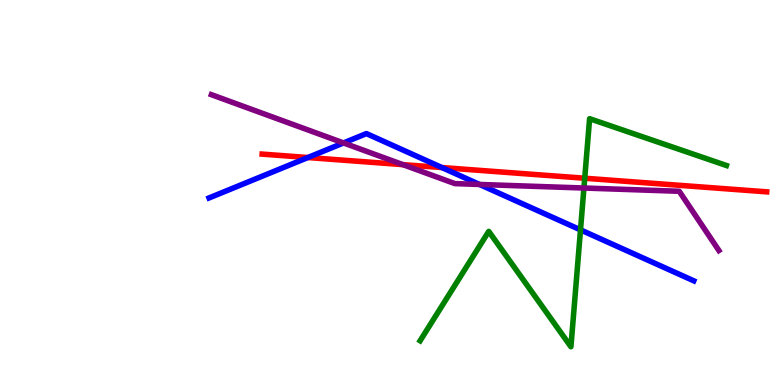[{'lines': ['blue', 'red'], 'intersections': [{'x': 3.97, 'y': 5.91}, {'x': 5.7, 'y': 5.65}]}, {'lines': ['green', 'red'], 'intersections': [{'x': 7.54, 'y': 5.37}]}, {'lines': ['purple', 'red'], 'intersections': [{'x': 5.2, 'y': 5.72}]}, {'lines': ['blue', 'green'], 'intersections': [{'x': 7.49, 'y': 4.03}]}, {'lines': ['blue', 'purple'], 'intersections': [{'x': 4.43, 'y': 6.29}, {'x': 6.19, 'y': 5.21}]}, {'lines': ['green', 'purple'], 'intersections': [{'x': 7.53, 'y': 5.12}]}]